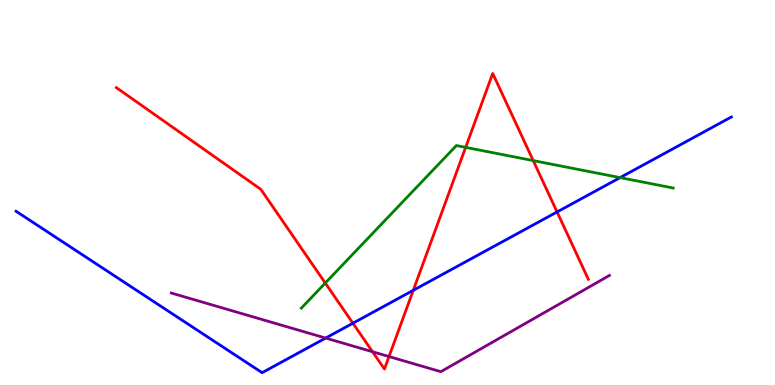[{'lines': ['blue', 'red'], 'intersections': [{'x': 4.55, 'y': 1.6}, {'x': 5.33, 'y': 2.46}, {'x': 7.19, 'y': 4.49}]}, {'lines': ['green', 'red'], 'intersections': [{'x': 4.2, 'y': 2.65}, {'x': 6.01, 'y': 6.17}, {'x': 6.88, 'y': 5.83}]}, {'lines': ['purple', 'red'], 'intersections': [{'x': 4.81, 'y': 0.864}, {'x': 5.02, 'y': 0.739}]}, {'lines': ['blue', 'green'], 'intersections': [{'x': 8.0, 'y': 5.39}]}, {'lines': ['blue', 'purple'], 'intersections': [{'x': 4.2, 'y': 1.22}]}, {'lines': ['green', 'purple'], 'intersections': []}]